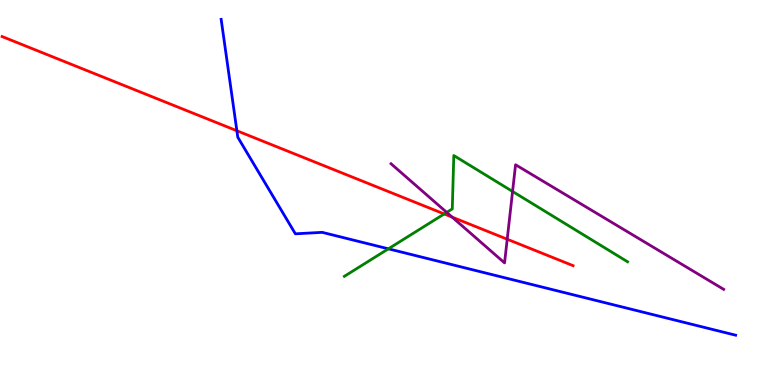[{'lines': ['blue', 'red'], 'intersections': [{'x': 3.06, 'y': 6.6}]}, {'lines': ['green', 'red'], 'intersections': [{'x': 5.73, 'y': 4.44}]}, {'lines': ['purple', 'red'], 'intersections': [{'x': 5.83, 'y': 4.36}, {'x': 6.54, 'y': 3.79}]}, {'lines': ['blue', 'green'], 'intersections': [{'x': 5.01, 'y': 3.54}]}, {'lines': ['blue', 'purple'], 'intersections': []}, {'lines': ['green', 'purple'], 'intersections': [{'x': 5.76, 'y': 4.48}, {'x': 6.61, 'y': 5.03}]}]